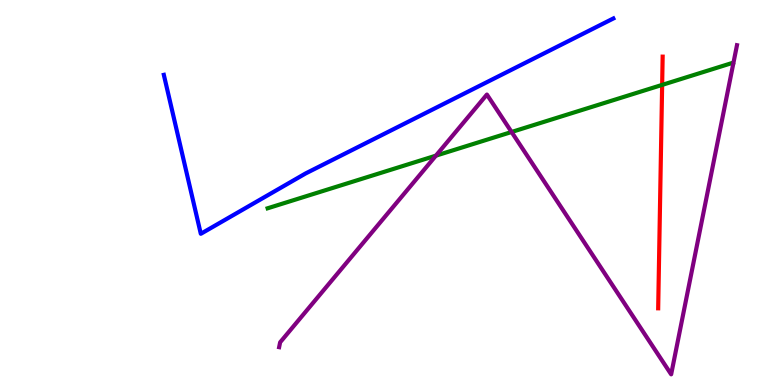[{'lines': ['blue', 'red'], 'intersections': []}, {'lines': ['green', 'red'], 'intersections': [{'x': 8.54, 'y': 7.79}]}, {'lines': ['purple', 'red'], 'intersections': []}, {'lines': ['blue', 'green'], 'intersections': []}, {'lines': ['blue', 'purple'], 'intersections': []}, {'lines': ['green', 'purple'], 'intersections': [{'x': 5.62, 'y': 5.96}, {'x': 6.6, 'y': 6.57}]}]